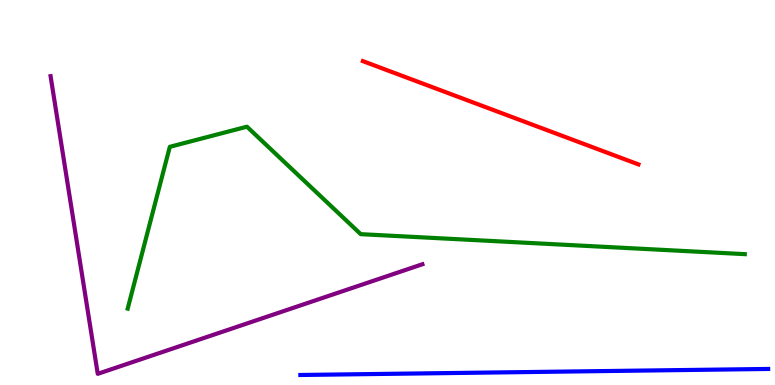[{'lines': ['blue', 'red'], 'intersections': []}, {'lines': ['green', 'red'], 'intersections': []}, {'lines': ['purple', 'red'], 'intersections': []}, {'lines': ['blue', 'green'], 'intersections': []}, {'lines': ['blue', 'purple'], 'intersections': []}, {'lines': ['green', 'purple'], 'intersections': []}]